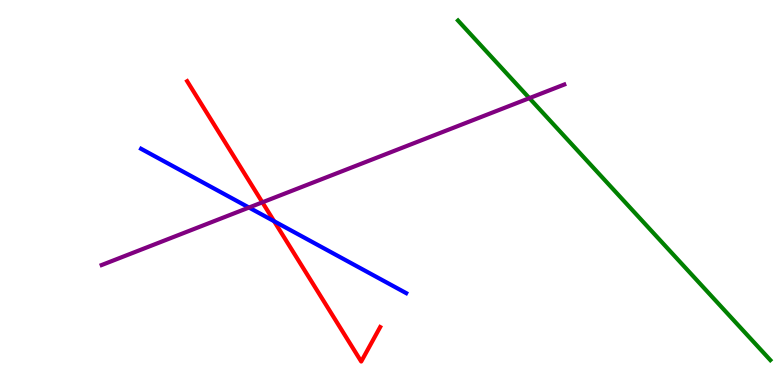[{'lines': ['blue', 'red'], 'intersections': [{'x': 3.54, 'y': 4.25}]}, {'lines': ['green', 'red'], 'intersections': []}, {'lines': ['purple', 'red'], 'intersections': [{'x': 3.39, 'y': 4.74}]}, {'lines': ['blue', 'green'], 'intersections': []}, {'lines': ['blue', 'purple'], 'intersections': [{'x': 3.21, 'y': 4.61}]}, {'lines': ['green', 'purple'], 'intersections': [{'x': 6.83, 'y': 7.45}]}]